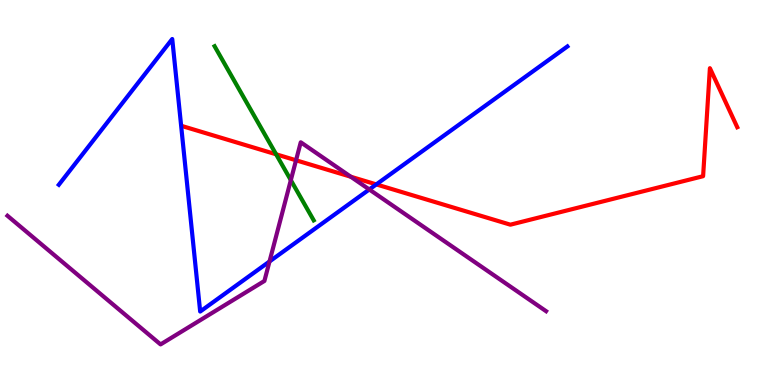[{'lines': ['blue', 'red'], 'intersections': [{'x': 4.86, 'y': 5.21}]}, {'lines': ['green', 'red'], 'intersections': [{'x': 3.56, 'y': 5.99}]}, {'lines': ['purple', 'red'], 'intersections': [{'x': 3.82, 'y': 5.84}, {'x': 4.53, 'y': 5.41}]}, {'lines': ['blue', 'green'], 'intersections': []}, {'lines': ['blue', 'purple'], 'intersections': [{'x': 3.48, 'y': 3.21}, {'x': 4.76, 'y': 5.08}]}, {'lines': ['green', 'purple'], 'intersections': [{'x': 3.75, 'y': 5.32}]}]